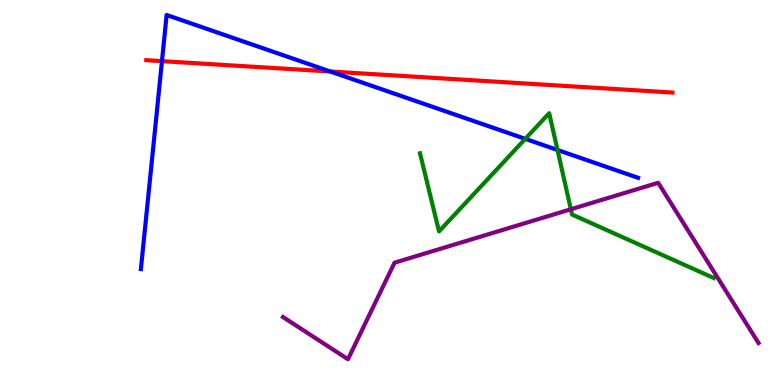[{'lines': ['blue', 'red'], 'intersections': [{'x': 2.09, 'y': 8.41}, {'x': 4.26, 'y': 8.14}]}, {'lines': ['green', 'red'], 'intersections': []}, {'lines': ['purple', 'red'], 'intersections': []}, {'lines': ['blue', 'green'], 'intersections': [{'x': 6.78, 'y': 6.39}, {'x': 7.19, 'y': 6.1}]}, {'lines': ['blue', 'purple'], 'intersections': []}, {'lines': ['green', 'purple'], 'intersections': [{'x': 7.37, 'y': 4.56}]}]